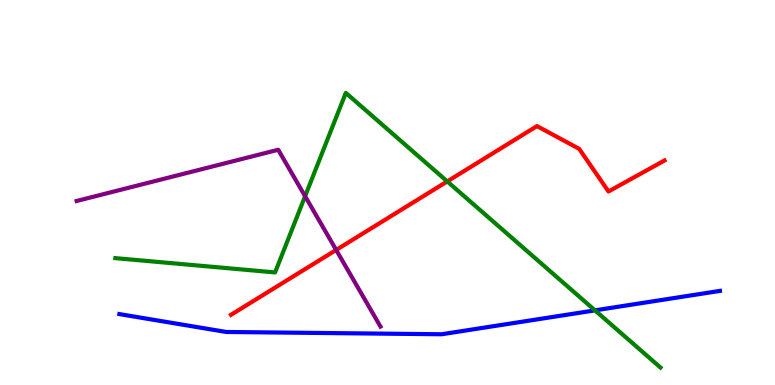[{'lines': ['blue', 'red'], 'intersections': []}, {'lines': ['green', 'red'], 'intersections': [{'x': 5.77, 'y': 5.29}]}, {'lines': ['purple', 'red'], 'intersections': [{'x': 4.34, 'y': 3.51}]}, {'lines': ['blue', 'green'], 'intersections': [{'x': 7.68, 'y': 1.94}]}, {'lines': ['blue', 'purple'], 'intersections': []}, {'lines': ['green', 'purple'], 'intersections': [{'x': 3.94, 'y': 4.9}]}]